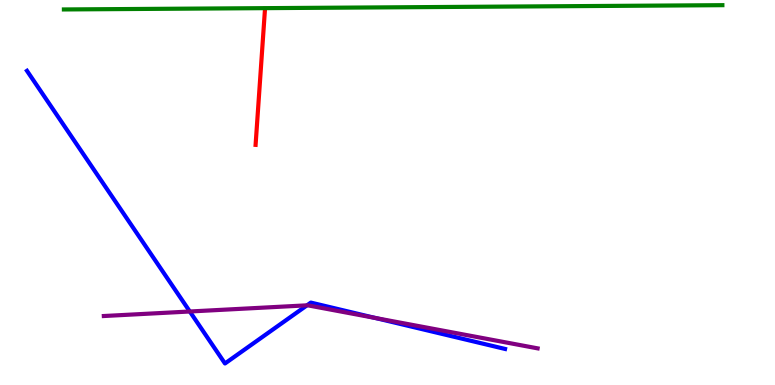[{'lines': ['blue', 'red'], 'intersections': []}, {'lines': ['green', 'red'], 'intersections': []}, {'lines': ['purple', 'red'], 'intersections': []}, {'lines': ['blue', 'green'], 'intersections': []}, {'lines': ['blue', 'purple'], 'intersections': [{'x': 2.45, 'y': 1.91}, {'x': 3.96, 'y': 2.07}, {'x': 4.84, 'y': 1.74}]}, {'lines': ['green', 'purple'], 'intersections': []}]